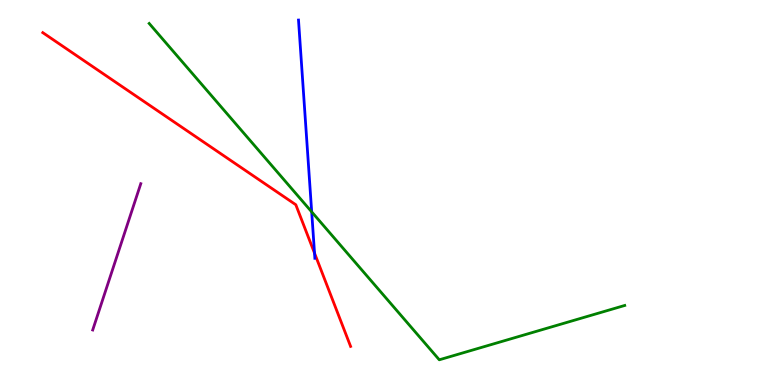[{'lines': ['blue', 'red'], 'intersections': [{'x': 4.06, 'y': 3.43}]}, {'lines': ['green', 'red'], 'intersections': []}, {'lines': ['purple', 'red'], 'intersections': []}, {'lines': ['blue', 'green'], 'intersections': [{'x': 4.02, 'y': 4.5}]}, {'lines': ['blue', 'purple'], 'intersections': []}, {'lines': ['green', 'purple'], 'intersections': []}]